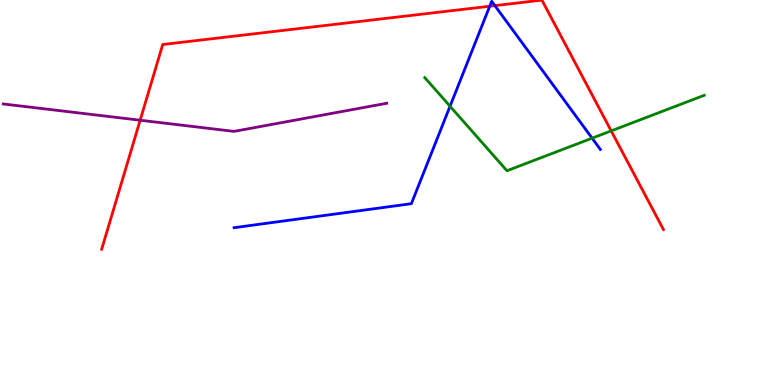[{'lines': ['blue', 'red'], 'intersections': [{'x': 6.32, 'y': 9.84}, {'x': 6.39, 'y': 9.85}]}, {'lines': ['green', 'red'], 'intersections': [{'x': 7.89, 'y': 6.6}]}, {'lines': ['purple', 'red'], 'intersections': [{'x': 1.81, 'y': 6.88}]}, {'lines': ['blue', 'green'], 'intersections': [{'x': 5.81, 'y': 7.24}, {'x': 7.64, 'y': 6.41}]}, {'lines': ['blue', 'purple'], 'intersections': []}, {'lines': ['green', 'purple'], 'intersections': []}]